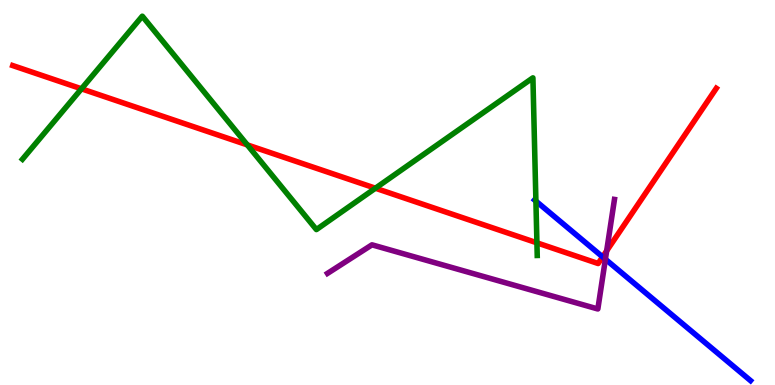[{'lines': ['blue', 'red'], 'intersections': [{'x': 7.78, 'y': 3.33}]}, {'lines': ['green', 'red'], 'intersections': [{'x': 1.05, 'y': 7.69}, {'x': 3.19, 'y': 6.24}, {'x': 4.84, 'y': 5.11}, {'x': 6.93, 'y': 3.69}]}, {'lines': ['purple', 'red'], 'intersections': [{'x': 7.83, 'y': 3.48}]}, {'lines': ['blue', 'green'], 'intersections': [{'x': 6.91, 'y': 4.78}]}, {'lines': ['blue', 'purple'], 'intersections': [{'x': 7.81, 'y': 3.27}]}, {'lines': ['green', 'purple'], 'intersections': []}]